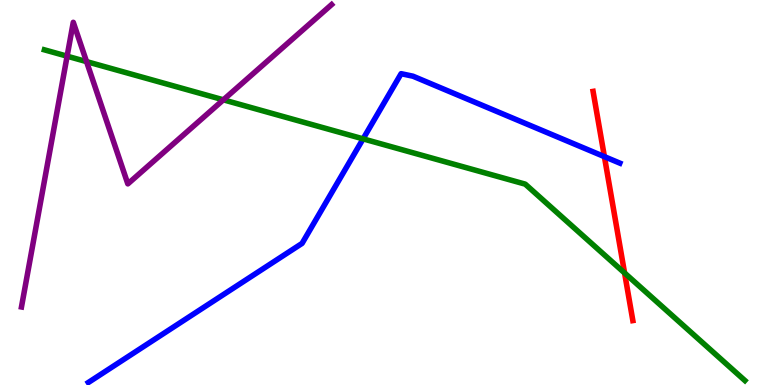[{'lines': ['blue', 'red'], 'intersections': [{'x': 7.8, 'y': 5.93}]}, {'lines': ['green', 'red'], 'intersections': [{'x': 8.06, 'y': 2.91}]}, {'lines': ['purple', 'red'], 'intersections': []}, {'lines': ['blue', 'green'], 'intersections': [{'x': 4.69, 'y': 6.39}]}, {'lines': ['blue', 'purple'], 'intersections': []}, {'lines': ['green', 'purple'], 'intersections': [{'x': 0.866, 'y': 8.54}, {'x': 1.12, 'y': 8.4}, {'x': 2.88, 'y': 7.41}]}]